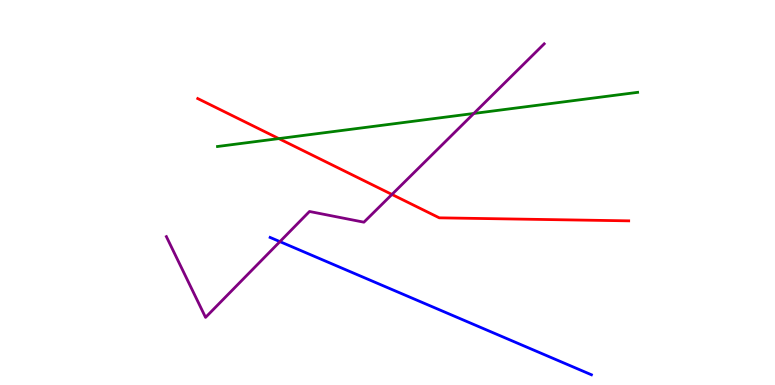[{'lines': ['blue', 'red'], 'intersections': []}, {'lines': ['green', 'red'], 'intersections': [{'x': 3.6, 'y': 6.4}]}, {'lines': ['purple', 'red'], 'intersections': [{'x': 5.06, 'y': 4.95}]}, {'lines': ['blue', 'green'], 'intersections': []}, {'lines': ['blue', 'purple'], 'intersections': [{'x': 3.61, 'y': 3.72}]}, {'lines': ['green', 'purple'], 'intersections': [{'x': 6.11, 'y': 7.05}]}]